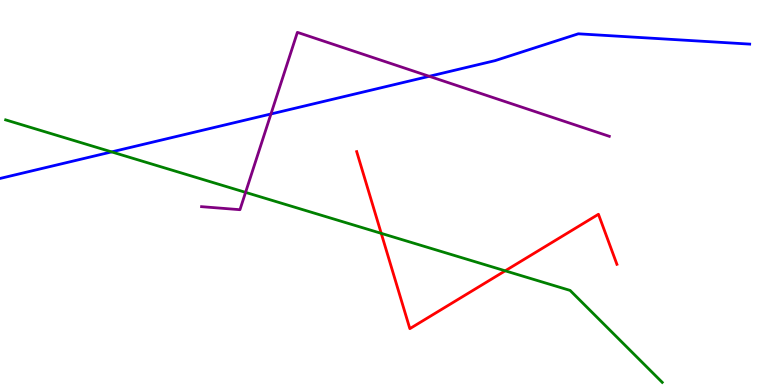[{'lines': ['blue', 'red'], 'intersections': []}, {'lines': ['green', 'red'], 'intersections': [{'x': 4.92, 'y': 3.94}, {'x': 6.52, 'y': 2.97}]}, {'lines': ['purple', 'red'], 'intersections': []}, {'lines': ['blue', 'green'], 'intersections': [{'x': 1.44, 'y': 6.05}]}, {'lines': ['blue', 'purple'], 'intersections': [{'x': 3.5, 'y': 7.04}, {'x': 5.54, 'y': 8.02}]}, {'lines': ['green', 'purple'], 'intersections': [{'x': 3.17, 'y': 5.0}]}]